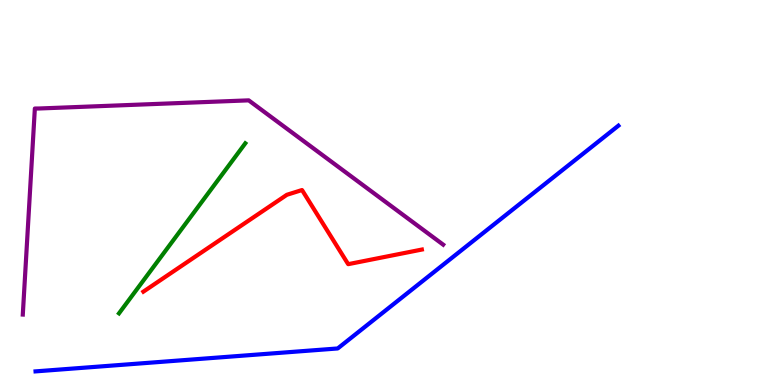[{'lines': ['blue', 'red'], 'intersections': []}, {'lines': ['green', 'red'], 'intersections': []}, {'lines': ['purple', 'red'], 'intersections': []}, {'lines': ['blue', 'green'], 'intersections': []}, {'lines': ['blue', 'purple'], 'intersections': []}, {'lines': ['green', 'purple'], 'intersections': []}]